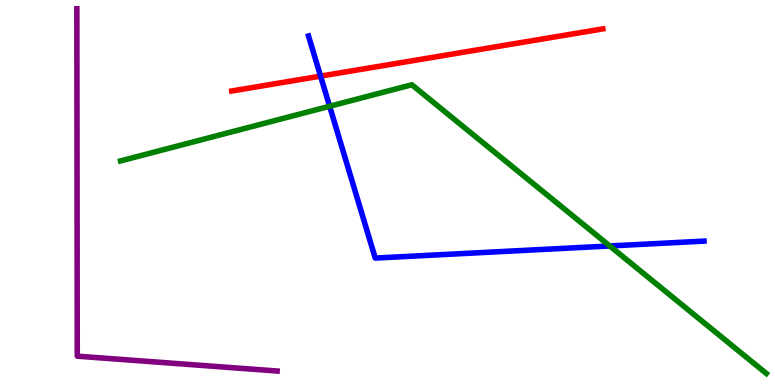[{'lines': ['blue', 'red'], 'intersections': [{'x': 4.14, 'y': 8.02}]}, {'lines': ['green', 'red'], 'intersections': []}, {'lines': ['purple', 'red'], 'intersections': []}, {'lines': ['blue', 'green'], 'intersections': [{'x': 4.25, 'y': 7.24}, {'x': 7.87, 'y': 3.61}]}, {'lines': ['blue', 'purple'], 'intersections': []}, {'lines': ['green', 'purple'], 'intersections': []}]